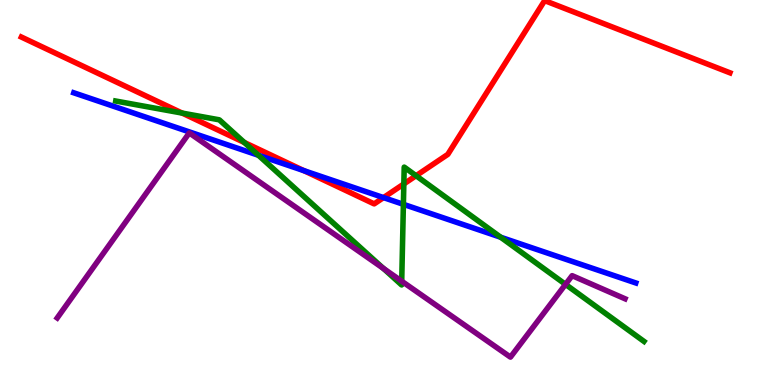[{'lines': ['blue', 'red'], 'intersections': [{'x': 3.92, 'y': 5.57}, {'x': 4.95, 'y': 4.87}]}, {'lines': ['green', 'red'], 'intersections': [{'x': 2.35, 'y': 7.06}, {'x': 3.15, 'y': 6.3}, {'x': 5.21, 'y': 5.22}, {'x': 5.37, 'y': 5.44}]}, {'lines': ['purple', 'red'], 'intersections': []}, {'lines': ['blue', 'green'], 'intersections': [{'x': 3.33, 'y': 5.97}, {'x': 5.21, 'y': 4.69}, {'x': 6.46, 'y': 3.84}]}, {'lines': ['blue', 'purple'], 'intersections': []}, {'lines': ['green', 'purple'], 'intersections': [{'x': 4.95, 'y': 3.03}, {'x': 5.18, 'y': 2.7}, {'x': 7.3, 'y': 2.61}]}]